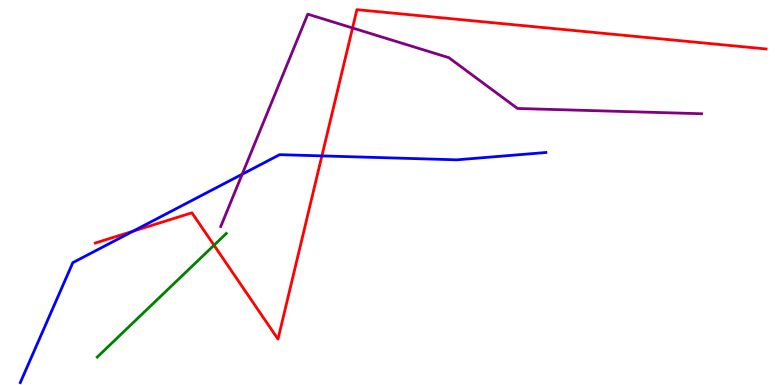[{'lines': ['blue', 'red'], 'intersections': [{'x': 1.72, 'y': 3.99}, {'x': 4.15, 'y': 5.95}]}, {'lines': ['green', 'red'], 'intersections': [{'x': 2.76, 'y': 3.63}]}, {'lines': ['purple', 'red'], 'intersections': [{'x': 4.55, 'y': 9.27}]}, {'lines': ['blue', 'green'], 'intersections': []}, {'lines': ['blue', 'purple'], 'intersections': [{'x': 3.12, 'y': 5.47}]}, {'lines': ['green', 'purple'], 'intersections': []}]